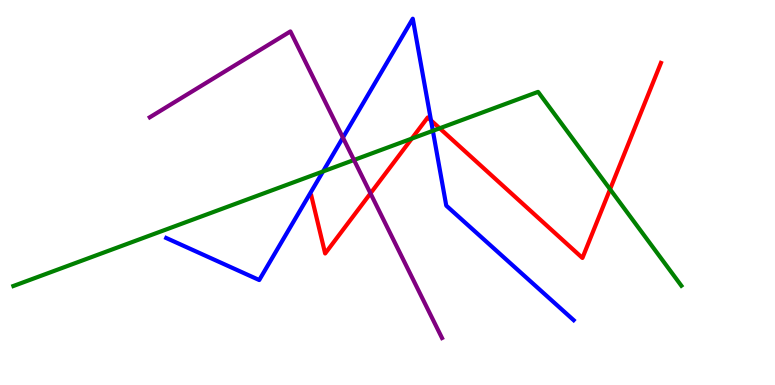[{'lines': ['blue', 'red'], 'intersections': [{'x': 5.56, 'y': 6.87}]}, {'lines': ['green', 'red'], 'intersections': [{'x': 5.31, 'y': 6.4}, {'x': 5.67, 'y': 6.67}, {'x': 7.87, 'y': 5.08}]}, {'lines': ['purple', 'red'], 'intersections': [{'x': 4.78, 'y': 4.98}]}, {'lines': ['blue', 'green'], 'intersections': [{'x': 4.17, 'y': 5.55}, {'x': 5.59, 'y': 6.6}]}, {'lines': ['blue', 'purple'], 'intersections': [{'x': 4.42, 'y': 6.43}]}, {'lines': ['green', 'purple'], 'intersections': [{'x': 4.57, 'y': 5.84}]}]